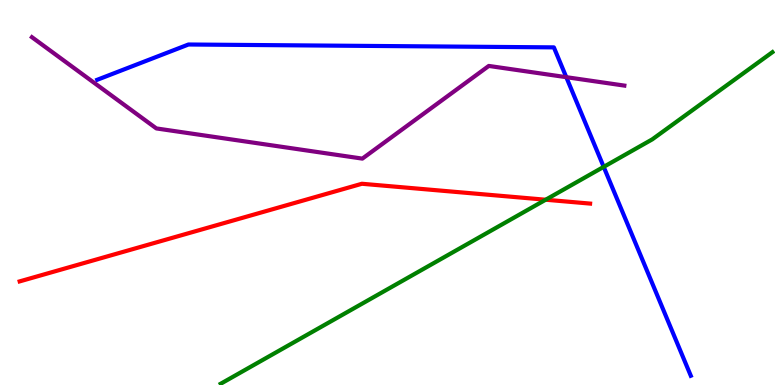[{'lines': ['blue', 'red'], 'intersections': []}, {'lines': ['green', 'red'], 'intersections': [{'x': 7.04, 'y': 4.81}]}, {'lines': ['purple', 'red'], 'intersections': []}, {'lines': ['blue', 'green'], 'intersections': [{'x': 7.79, 'y': 5.67}]}, {'lines': ['blue', 'purple'], 'intersections': [{'x': 7.31, 'y': 8.0}]}, {'lines': ['green', 'purple'], 'intersections': []}]